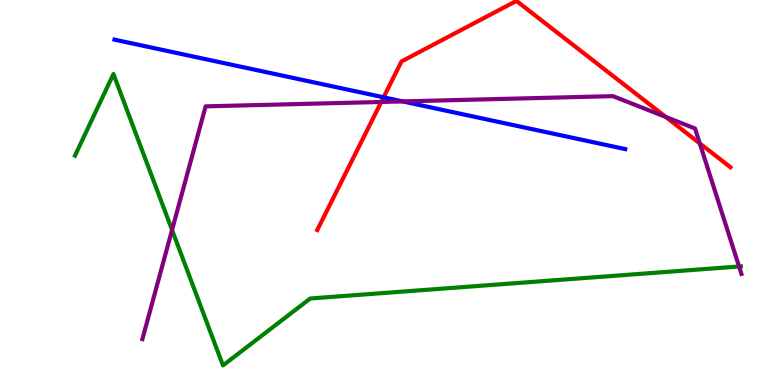[{'lines': ['blue', 'red'], 'intersections': [{'x': 4.95, 'y': 7.47}]}, {'lines': ['green', 'red'], 'intersections': []}, {'lines': ['purple', 'red'], 'intersections': [{'x': 4.92, 'y': 7.35}, {'x': 8.59, 'y': 6.96}, {'x': 9.03, 'y': 6.28}]}, {'lines': ['blue', 'green'], 'intersections': []}, {'lines': ['blue', 'purple'], 'intersections': [{'x': 5.2, 'y': 7.37}]}, {'lines': ['green', 'purple'], 'intersections': [{'x': 2.22, 'y': 4.03}, {'x': 9.54, 'y': 3.08}]}]